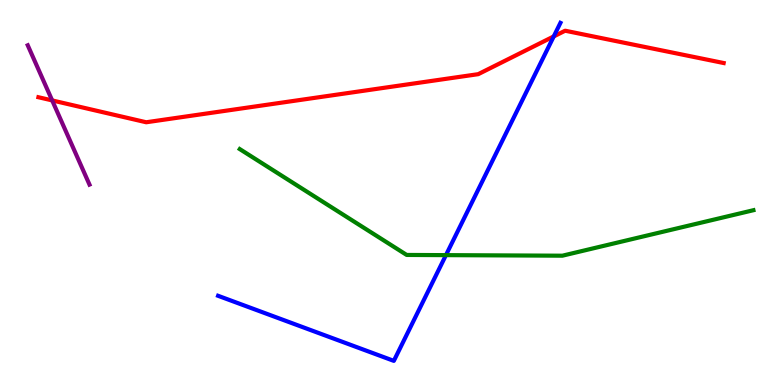[{'lines': ['blue', 'red'], 'intersections': [{'x': 7.15, 'y': 9.05}]}, {'lines': ['green', 'red'], 'intersections': []}, {'lines': ['purple', 'red'], 'intersections': [{'x': 0.673, 'y': 7.39}]}, {'lines': ['blue', 'green'], 'intersections': [{'x': 5.75, 'y': 3.37}]}, {'lines': ['blue', 'purple'], 'intersections': []}, {'lines': ['green', 'purple'], 'intersections': []}]